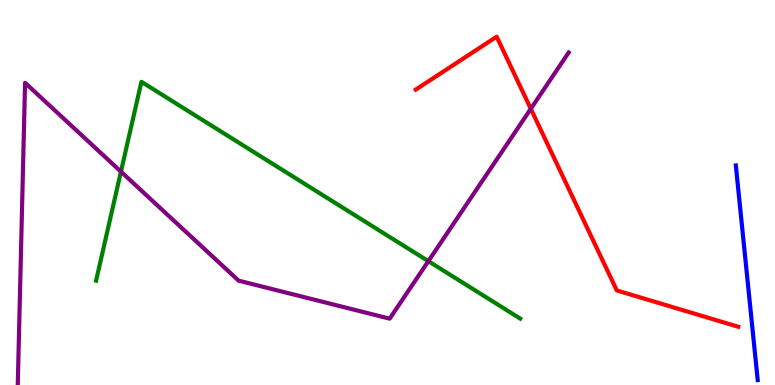[{'lines': ['blue', 'red'], 'intersections': []}, {'lines': ['green', 'red'], 'intersections': []}, {'lines': ['purple', 'red'], 'intersections': [{'x': 6.85, 'y': 7.17}]}, {'lines': ['blue', 'green'], 'intersections': []}, {'lines': ['blue', 'purple'], 'intersections': []}, {'lines': ['green', 'purple'], 'intersections': [{'x': 1.56, 'y': 5.54}, {'x': 5.53, 'y': 3.22}]}]